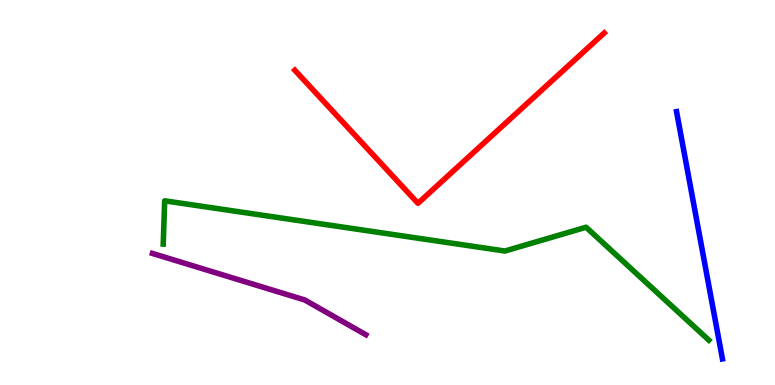[{'lines': ['blue', 'red'], 'intersections': []}, {'lines': ['green', 'red'], 'intersections': []}, {'lines': ['purple', 'red'], 'intersections': []}, {'lines': ['blue', 'green'], 'intersections': []}, {'lines': ['blue', 'purple'], 'intersections': []}, {'lines': ['green', 'purple'], 'intersections': []}]